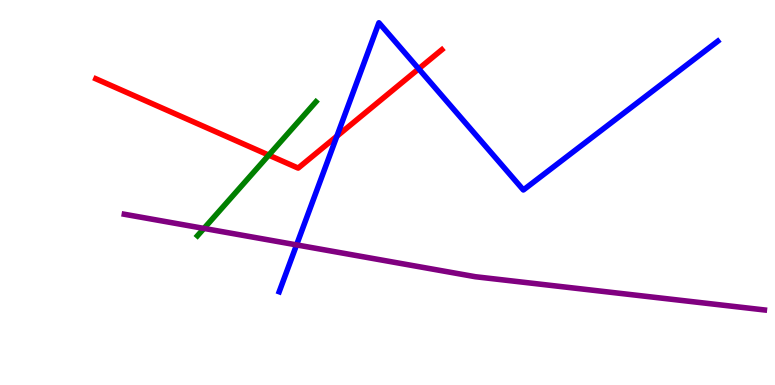[{'lines': ['blue', 'red'], 'intersections': [{'x': 4.35, 'y': 6.46}, {'x': 5.4, 'y': 8.21}]}, {'lines': ['green', 'red'], 'intersections': [{'x': 3.47, 'y': 5.97}]}, {'lines': ['purple', 'red'], 'intersections': []}, {'lines': ['blue', 'green'], 'intersections': []}, {'lines': ['blue', 'purple'], 'intersections': [{'x': 3.83, 'y': 3.64}]}, {'lines': ['green', 'purple'], 'intersections': [{'x': 2.63, 'y': 4.07}]}]